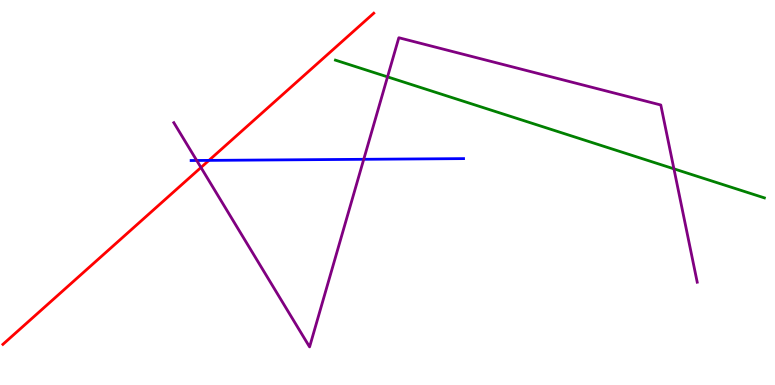[{'lines': ['blue', 'red'], 'intersections': [{'x': 2.7, 'y': 5.83}]}, {'lines': ['green', 'red'], 'intersections': []}, {'lines': ['purple', 'red'], 'intersections': [{'x': 2.59, 'y': 5.65}]}, {'lines': ['blue', 'green'], 'intersections': []}, {'lines': ['blue', 'purple'], 'intersections': [{'x': 2.54, 'y': 5.83}, {'x': 4.69, 'y': 5.86}]}, {'lines': ['green', 'purple'], 'intersections': [{'x': 5.0, 'y': 8.0}, {'x': 8.7, 'y': 5.61}]}]